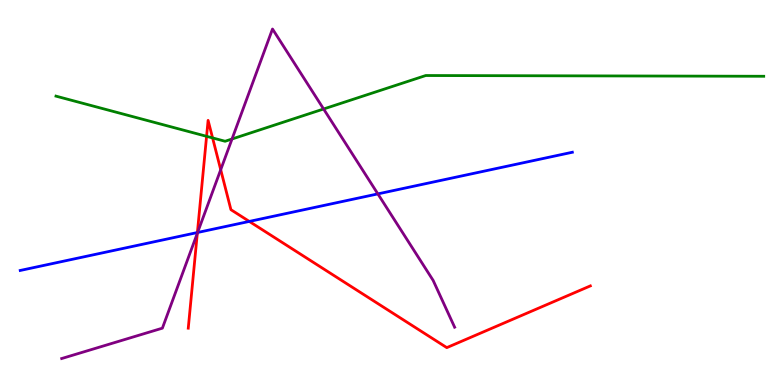[{'lines': ['blue', 'red'], 'intersections': [{'x': 2.55, 'y': 3.96}, {'x': 3.22, 'y': 4.25}]}, {'lines': ['green', 'red'], 'intersections': [{'x': 2.67, 'y': 6.46}, {'x': 2.74, 'y': 6.42}]}, {'lines': ['purple', 'red'], 'intersections': [{'x': 2.55, 'y': 3.94}, {'x': 2.85, 'y': 5.59}]}, {'lines': ['blue', 'green'], 'intersections': []}, {'lines': ['blue', 'purple'], 'intersections': [{'x': 2.55, 'y': 3.96}, {'x': 4.88, 'y': 4.96}]}, {'lines': ['green', 'purple'], 'intersections': [{'x': 2.99, 'y': 6.39}, {'x': 4.18, 'y': 7.17}]}]